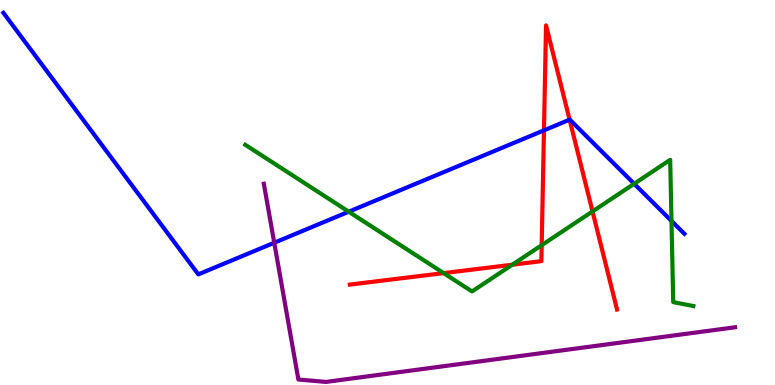[{'lines': ['blue', 'red'], 'intersections': [{'x': 7.02, 'y': 6.61}, {'x': 7.35, 'y': 6.89}]}, {'lines': ['green', 'red'], 'intersections': [{'x': 5.72, 'y': 2.91}, {'x': 6.61, 'y': 3.12}, {'x': 6.99, 'y': 3.63}, {'x': 7.65, 'y': 4.51}]}, {'lines': ['purple', 'red'], 'intersections': []}, {'lines': ['blue', 'green'], 'intersections': [{'x': 4.5, 'y': 4.5}, {'x': 8.18, 'y': 5.23}, {'x': 8.66, 'y': 4.26}]}, {'lines': ['blue', 'purple'], 'intersections': [{'x': 3.54, 'y': 3.7}]}, {'lines': ['green', 'purple'], 'intersections': []}]